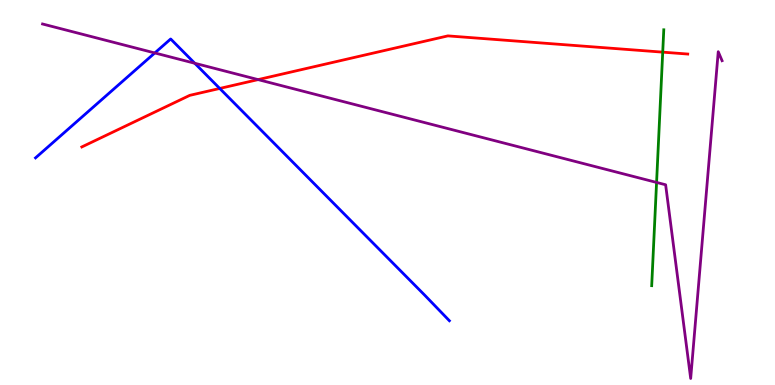[{'lines': ['blue', 'red'], 'intersections': [{'x': 2.84, 'y': 7.7}]}, {'lines': ['green', 'red'], 'intersections': [{'x': 8.55, 'y': 8.65}]}, {'lines': ['purple', 'red'], 'intersections': [{'x': 3.33, 'y': 7.93}]}, {'lines': ['blue', 'green'], 'intersections': []}, {'lines': ['blue', 'purple'], 'intersections': [{'x': 2.0, 'y': 8.62}, {'x': 2.51, 'y': 8.36}]}, {'lines': ['green', 'purple'], 'intersections': [{'x': 8.47, 'y': 5.26}]}]